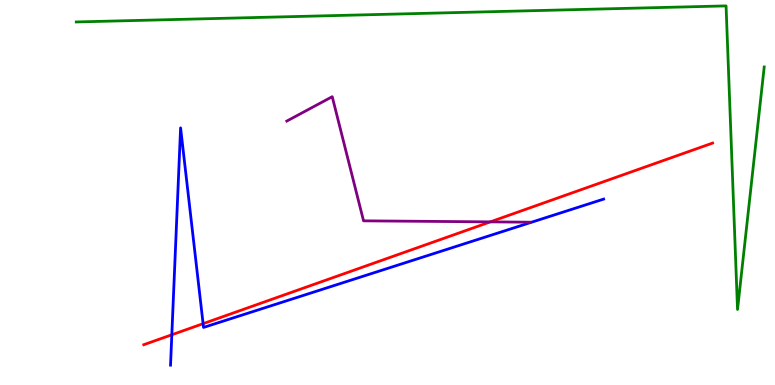[{'lines': ['blue', 'red'], 'intersections': [{'x': 2.22, 'y': 1.3}, {'x': 2.62, 'y': 1.59}]}, {'lines': ['green', 'red'], 'intersections': []}, {'lines': ['purple', 'red'], 'intersections': [{'x': 6.33, 'y': 4.24}]}, {'lines': ['blue', 'green'], 'intersections': []}, {'lines': ['blue', 'purple'], 'intersections': []}, {'lines': ['green', 'purple'], 'intersections': []}]